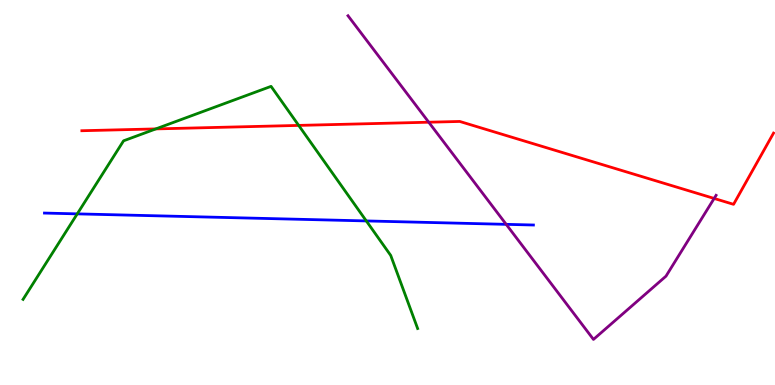[{'lines': ['blue', 'red'], 'intersections': []}, {'lines': ['green', 'red'], 'intersections': [{'x': 2.01, 'y': 6.65}, {'x': 3.85, 'y': 6.74}]}, {'lines': ['purple', 'red'], 'intersections': [{'x': 5.53, 'y': 6.83}, {'x': 9.21, 'y': 4.85}]}, {'lines': ['blue', 'green'], 'intersections': [{'x': 0.997, 'y': 4.45}, {'x': 4.73, 'y': 4.26}]}, {'lines': ['blue', 'purple'], 'intersections': [{'x': 6.53, 'y': 4.17}]}, {'lines': ['green', 'purple'], 'intersections': []}]